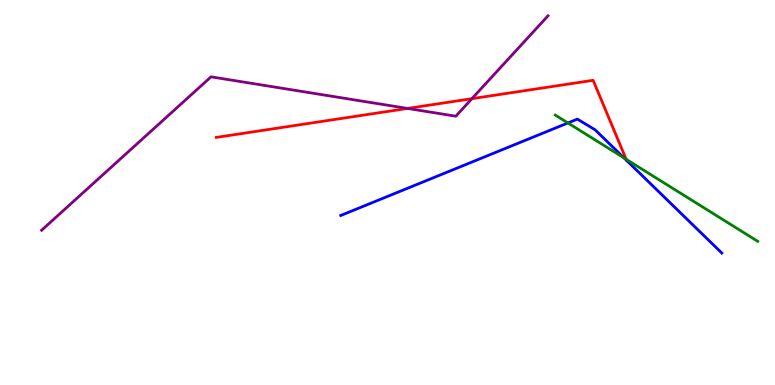[{'lines': ['blue', 'red'], 'intersections': [{'x': 8.09, 'y': 5.83}]}, {'lines': ['green', 'red'], 'intersections': [{'x': 8.08, 'y': 5.86}]}, {'lines': ['purple', 'red'], 'intersections': [{'x': 5.26, 'y': 7.18}, {'x': 6.09, 'y': 7.44}]}, {'lines': ['blue', 'green'], 'intersections': [{'x': 7.33, 'y': 6.81}, {'x': 8.05, 'y': 5.9}]}, {'lines': ['blue', 'purple'], 'intersections': []}, {'lines': ['green', 'purple'], 'intersections': []}]